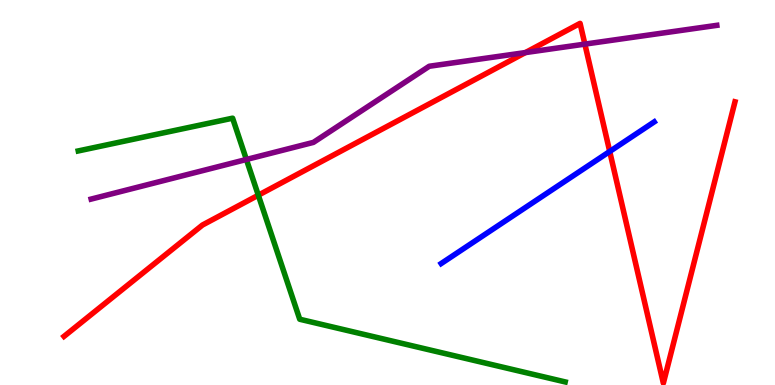[{'lines': ['blue', 'red'], 'intersections': [{'x': 7.87, 'y': 6.07}]}, {'lines': ['green', 'red'], 'intersections': [{'x': 3.33, 'y': 4.93}]}, {'lines': ['purple', 'red'], 'intersections': [{'x': 6.78, 'y': 8.63}, {'x': 7.55, 'y': 8.85}]}, {'lines': ['blue', 'green'], 'intersections': []}, {'lines': ['blue', 'purple'], 'intersections': []}, {'lines': ['green', 'purple'], 'intersections': [{'x': 3.18, 'y': 5.86}]}]